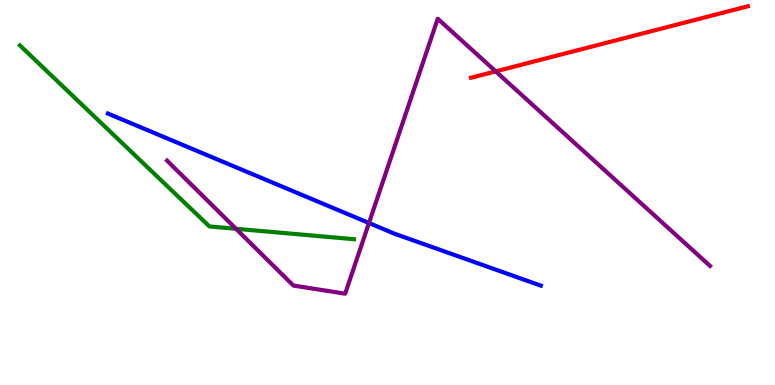[{'lines': ['blue', 'red'], 'intersections': []}, {'lines': ['green', 'red'], 'intersections': []}, {'lines': ['purple', 'red'], 'intersections': [{'x': 6.4, 'y': 8.15}]}, {'lines': ['blue', 'green'], 'intersections': []}, {'lines': ['blue', 'purple'], 'intersections': [{'x': 4.76, 'y': 4.21}]}, {'lines': ['green', 'purple'], 'intersections': [{'x': 3.05, 'y': 4.06}]}]